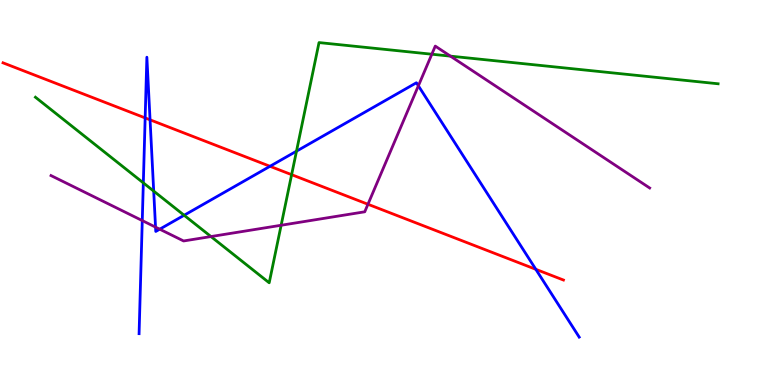[{'lines': ['blue', 'red'], 'intersections': [{'x': 1.87, 'y': 6.94}, {'x': 1.94, 'y': 6.89}, {'x': 3.48, 'y': 5.68}, {'x': 6.91, 'y': 3.0}]}, {'lines': ['green', 'red'], 'intersections': [{'x': 3.76, 'y': 5.46}]}, {'lines': ['purple', 'red'], 'intersections': [{'x': 4.75, 'y': 4.69}]}, {'lines': ['blue', 'green'], 'intersections': [{'x': 1.85, 'y': 5.25}, {'x': 1.98, 'y': 5.04}, {'x': 2.38, 'y': 4.41}, {'x': 3.83, 'y': 6.07}]}, {'lines': ['blue', 'purple'], 'intersections': [{'x': 1.84, 'y': 4.27}, {'x': 2.01, 'y': 4.1}, {'x': 2.06, 'y': 4.05}, {'x': 5.4, 'y': 7.77}]}, {'lines': ['green', 'purple'], 'intersections': [{'x': 2.72, 'y': 3.86}, {'x': 3.63, 'y': 4.15}, {'x': 5.57, 'y': 8.59}, {'x': 5.81, 'y': 8.54}]}]